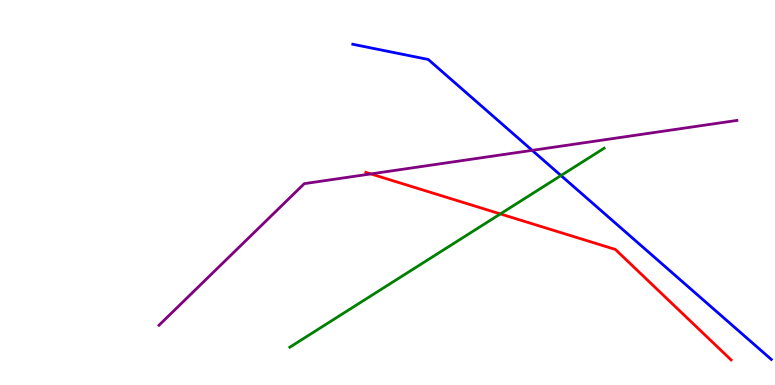[{'lines': ['blue', 'red'], 'intersections': []}, {'lines': ['green', 'red'], 'intersections': [{'x': 6.46, 'y': 4.44}]}, {'lines': ['purple', 'red'], 'intersections': [{'x': 4.79, 'y': 5.48}]}, {'lines': ['blue', 'green'], 'intersections': [{'x': 7.24, 'y': 5.44}]}, {'lines': ['blue', 'purple'], 'intersections': [{'x': 6.87, 'y': 6.09}]}, {'lines': ['green', 'purple'], 'intersections': []}]